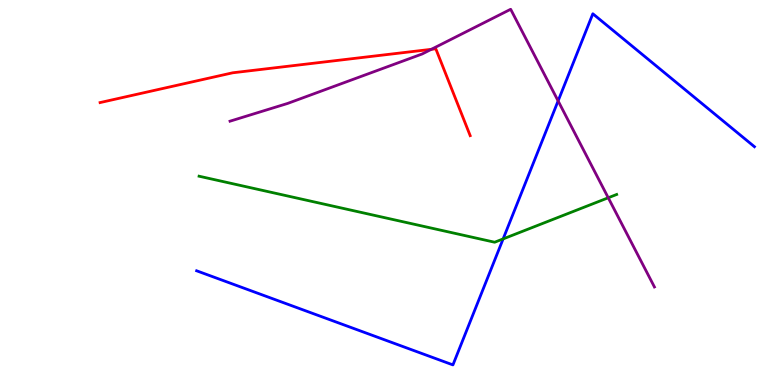[{'lines': ['blue', 'red'], 'intersections': []}, {'lines': ['green', 'red'], 'intersections': []}, {'lines': ['purple', 'red'], 'intersections': [{'x': 5.57, 'y': 8.72}]}, {'lines': ['blue', 'green'], 'intersections': [{'x': 6.49, 'y': 3.79}]}, {'lines': ['blue', 'purple'], 'intersections': [{'x': 7.2, 'y': 7.38}]}, {'lines': ['green', 'purple'], 'intersections': [{'x': 7.85, 'y': 4.86}]}]